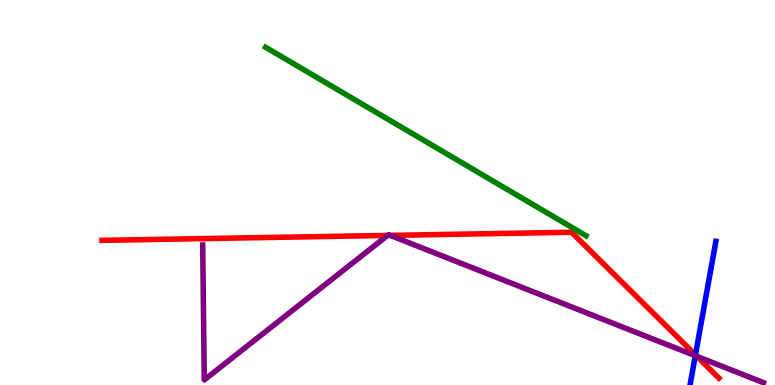[{'lines': ['blue', 'red'], 'intersections': [{'x': 8.97, 'y': 0.782}]}, {'lines': ['green', 'red'], 'intersections': []}, {'lines': ['purple', 'red'], 'intersections': [{'x': 5.0, 'y': 3.89}, {'x': 5.04, 'y': 3.89}, {'x': 8.99, 'y': 0.743}]}, {'lines': ['blue', 'green'], 'intersections': []}, {'lines': ['blue', 'purple'], 'intersections': [{'x': 8.97, 'y': 0.76}]}, {'lines': ['green', 'purple'], 'intersections': []}]